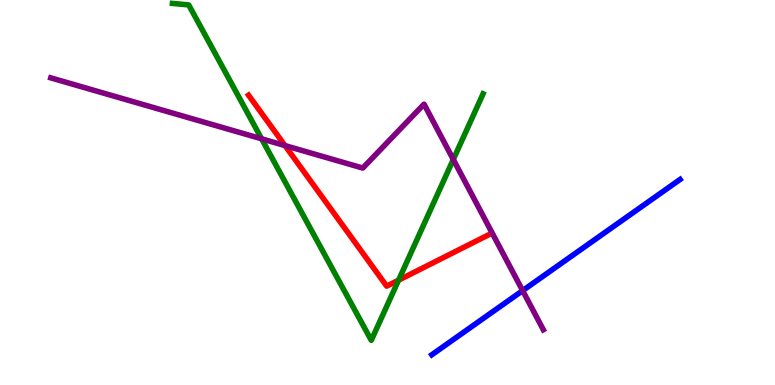[{'lines': ['blue', 'red'], 'intersections': []}, {'lines': ['green', 'red'], 'intersections': [{'x': 5.14, 'y': 2.72}]}, {'lines': ['purple', 'red'], 'intersections': [{'x': 3.68, 'y': 6.22}]}, {'lines': ['blue', 'green'], 'intersections': []}, {'lines': ['blue', 'purple'], 'intersections': [{'x': 6.74, 'y': 2.45}]}, {'lines': ['green', 'purple'], 'intersections': [{'x': 3.38, 'y': 6.39}, {'x': 5.85, 'y': 5.86}]}]